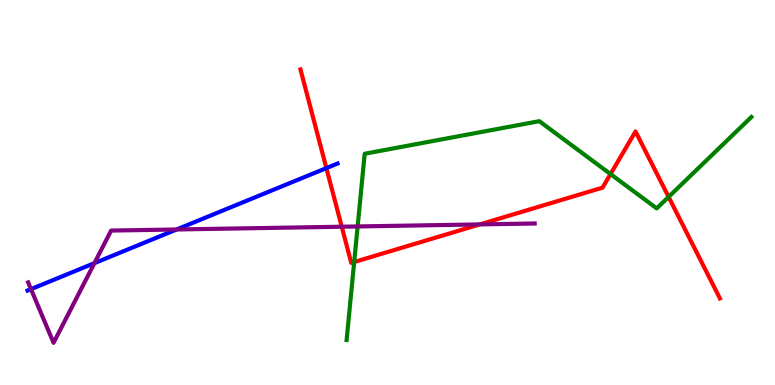[{'lines': ['blue', 'red'], 'intersections': [{'x': 4.21, 'y': 5.63}]}, {'lines': ['green', 'red'], 'intersections': [{'x': 4.57, 'y': 3.19}, {'x': 7.88, 'y': 5.48}, {'x': 8.63, 'y': 4.89}]}, {'lines': ['purple', 'red'], 'intersections': [{'x': 4.41, 'y': 4.11}, {'x': 6.19, 'y': 4.17}]}, {'lines': ['blue', 'green'], 'intersections': []}, {'lines': ['blue', 'purple'], 'intersections': [{'x': 0.4, 'y': 2.49}, {'x': 1.22, 'y': 3.17}, {'x': 2.28, 'y': 4.04}]}, {'lines': ['green', 'purple'], 'intersections': [{'x': 4.61, 'y': 4.12}]}]